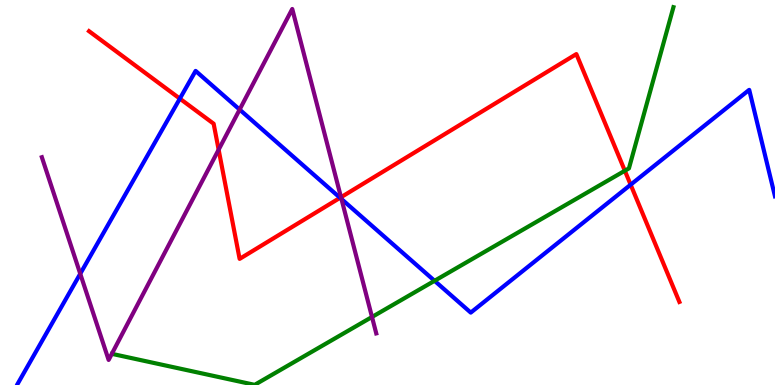[{'lines': ['blue', 'red'], 'intersections': [{'x': 2.32, 'y': 7.44}, {'x': 4.39, 'y': 4.86}, {'x': 8.14, 'y': 5.2}]}, {'lines': ['green', 'red'], 'intersections': [{'x': 8.06, 'y': 5.57}]}, {'lines': ['purple', 'red'], 'intersections': [{'x': 2.82, 'y': 6.11}, {'x': 4.4, 'y': 4.88}]}, {'lines': ['blue', 'green'], 'intersections': [{'x': 5.61, 'y': 2.71}]}, {'lines': ['blue', 'purple'], 'intersections': [{'x': 1.04, 'y': 2.89}, {'x': 3.09, 'y': 7.15}, {'x': 4.41, 'y': 4.83}]}, {'lines': ['green', 'purple'], 'intersections': [{'x': 4.8, 'y': 1.77}]}]